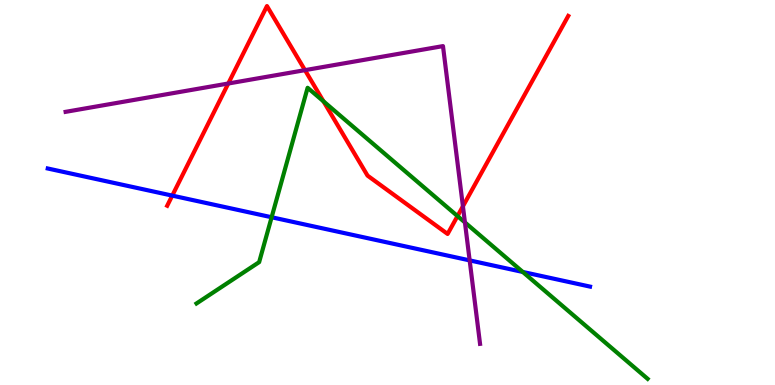[{'lines': ['blue', 'red'], 'intersections': [{'x': 2.22, 'y': 4.92}]}, {'lines': ['green', 'red'], 'intersections': [{'x': 4.17, 'y': 7.37}, {'x': 5.9, 'y': 4.39}]}, {'lines': ['purple', 'red'], 'intersections': [{'x': 2.95, 'y': 7.83}, {'x': 3.94, 'y': 8.18}, {'x': 5.97, 'y': 4.64}]}, {'lines': ['blue', 'green'], 'intersections': [{'x': 3.5, 'y': 4.36}, {'x': 6.75, 'y': 2.94}]}, {'lines': ['blue', 'purple'], 'intersections': [{'x': 6.06, 'y': 3.24}]}, {'lines': ['green', 'purple'], 'intersections': [{'x': 6.0, 'y': 4.22}]}]